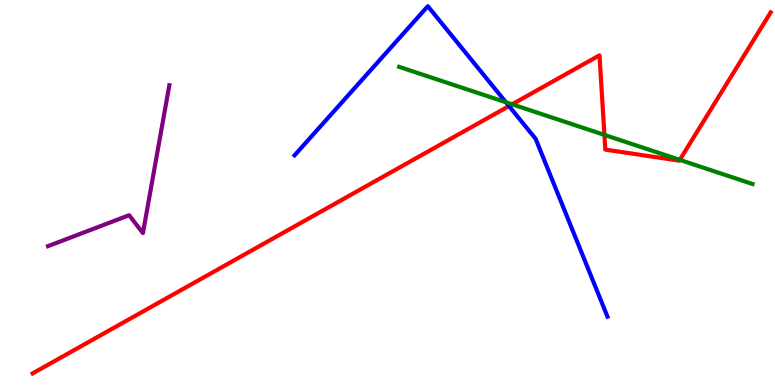[{'lines': ['blue', 'red'], 'intersections': [{'x': 6.57, 'y': 7.24}]}, {'lines': ['green', 'red'], 'intersections': [{'x': 6.61, 'y': 7.29}, {'x': 7.8, 'y': 6.5}, {'x': 8.77, 'y': 5.85}]}, {'lines': ['purple', 'red'], 'intersections': []}, {'lines': ['blue', 'green'], 'intersections': [{'x': 6.53, 'y': 7.34}]}, {'lines': ['blue', 'purple'], 'intersections': []}, {'lines': ['green', 'purple'], 'intersections': []}]